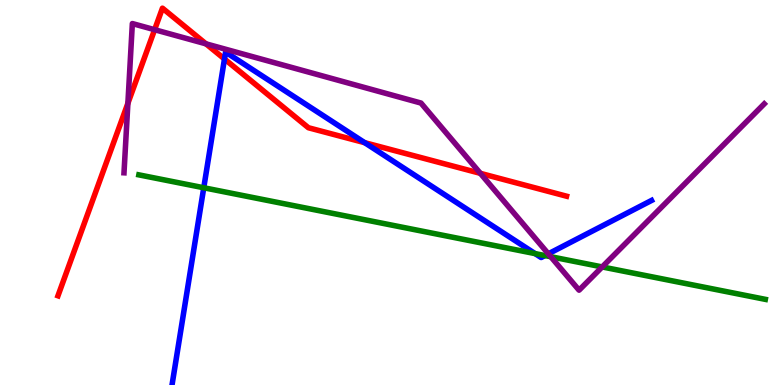[{'lines': ['blue', 'red'], 'intersections': [{'x': 2.9, 'y': 8.47}, {'x': 4.71, 'y': 6.29}]}, {'lines': ['green', 'red'], 'intersections': []}, {'lines': ['purple', 'red'], 'intersections': [{'x': 1.65, 'y': 7.32}, {'x': 2.0, 'y': 9.23}, {'x': 2.66, 'y': 8.86}, {'x': 6.2, 'y': 5.5}]}, {'lines': ['blue', 'green'], 'intersections': [{'x': 2.63, 'y': 5.12}, {'x': 6.9, 'y': 3.41}, {'x': 7.03, 'y': 3.36}]}, {'lines': ['blue', 'purple'], 'intersections': [{'x': 7.08, 'y': 3.41}]}, {'lines': ['green', 'purple'], 'intersections': [{'x': 7.11, 'y': 3.33}, {'x': 7.77, 'y': 3.07}]}]